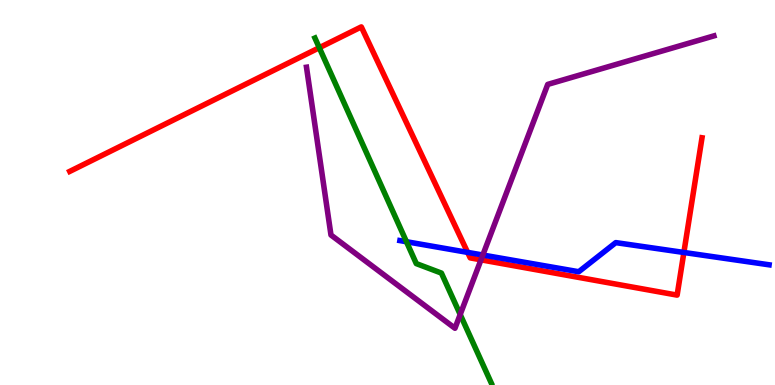[{'lines': ['blue', 'red'], 'intersections': [{'x': 6.03, 'y': 3.44}, {'x': 8.82, 'y': 3.44}]}, {'lines': ['green', 'red'], 'intersections': [{'x': 4.12, 'y': 8.76}]}, {'lines': ['purple', 'red'], 'intersections': [{'x': 6.21, 'y': 3.25}]}, {'lines': ['blue', 'green'], 'intersections': [{'x': 5.24, 'y': 3.72}]}, {'lines': ['blue', 'purple'], 'intersections': [{'x': 6.23, 'y': 3.38}]}, {'lines': ['green', 'purple'], 'intersections': [{'x': 5.94, 'y': 1.83}]}]